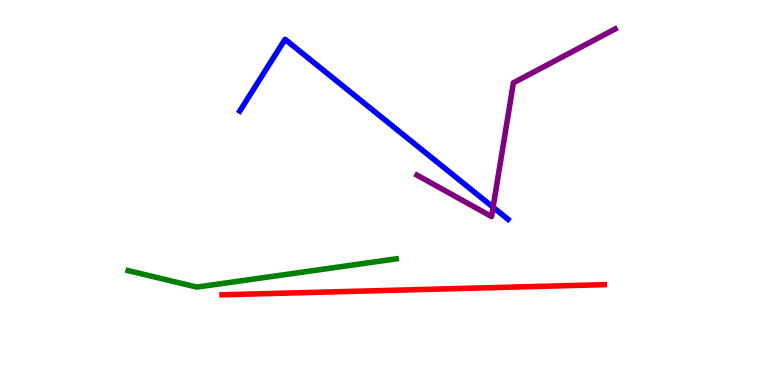[{'lines': ['blue', 'red'], 'intersections': []}, {'lines': ['green', 'red'], 'intersections': []}, {'lines': ['purple', 'red'], 'intersections': []}, {'lines': ['blue', 'green'], 'intersections': []}, {'lines': ['blue', 'purple'], 'intersections': [{'x': 6.36, 'y': 4.62}]}, {'lines': ['green', 'purple'], 'intersections': []}]